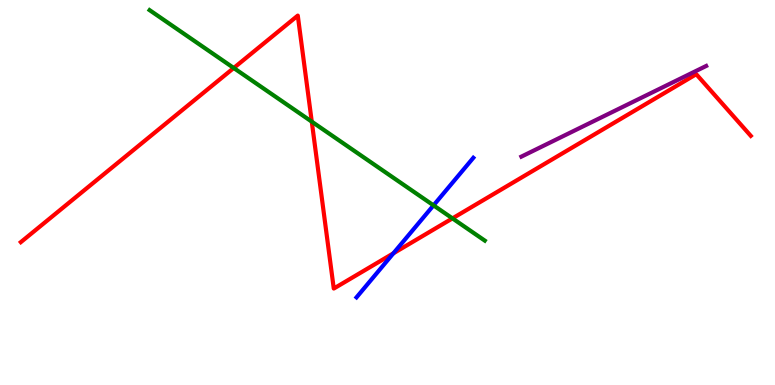[{'lines': ['blue', 'red'], 'intersections': [{'x': 5.08, 'y': 3.42}]}, {'lines': ['green', 'red'], 'intersections': [{'x': 3.02, 'y': 8.23}, {'x': 4.02, 'y': 6.84}, {'x': 5.84, 'y': 4.33}]}, {'lines': ['purple', 'red'], 'intersections': []}, {'lines': ['blue', 'green'], 'intersections': [{'x': 5.59, 'y': 4.67}]}, {'lines': ['blue', 'purple'], 'intersections': []}, {'lines': ['green', 'purple'], 'intersections': []}]